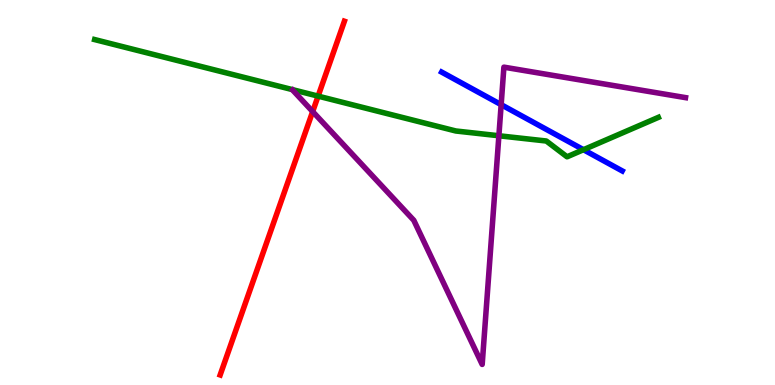[{'lines': ['blue', 'red'], 'intersections': []}, {'lines': ['green', 'red'], 'intersections': [{'x': 4.1, 'y': 7.5}]}, {'lines': ['purple', 'red'], 'intersections': [{'x': 4.03, 'y': 7.1}]}, {'lines': ['blue', 'green'], 'intersections': [{'x': 7.53, 'y': 6.11}]}, {'lines': ['blue', 'purple'], 'intersections': [{'x': 6.47, 'y': 7.28}]}, {'lines': ['green', 'purple'], 'intersections': [{'x': 6.44, 'y': 6.47}]}]